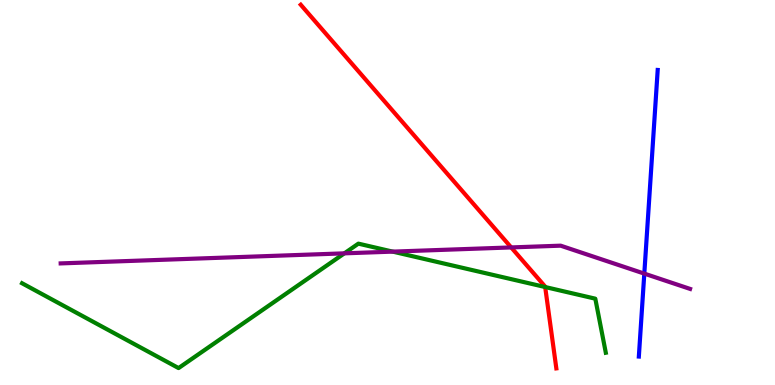[{'lines': ['blue', 'red'], 'intersections': []}, {'lines': ['green', 'red'], 'intersections': [{'x': 7.03, 'y': 2.54}]}, {'lines': ['purple', 'red'], 'intersections': [{'x': 6.6, 'y': 3.57}]}, {'lines': ['blue', 'green'], 'intersections': []}, {'lines': ['blue', 'purple'], 'intersections': [{'x': 8.31, 'y': 2.89}]}, {'lines': ['green', 'purple'], 'intersections': [{'x': 4.44, 'y': 3.42}, {'x': 5.07, 'y': 3.46}]}]